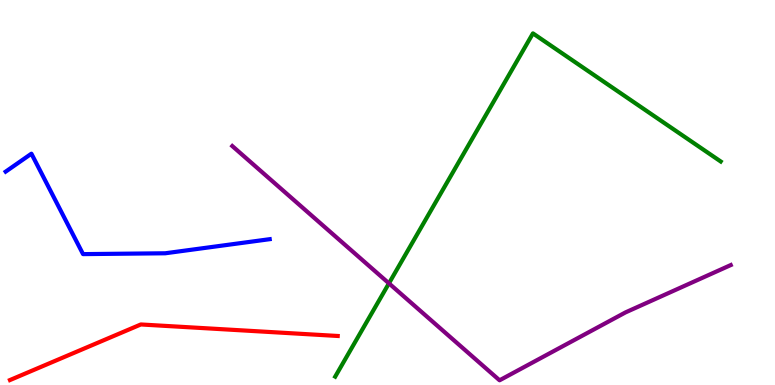[{'lines': ['blue', 'red'], 'intersections': []}, {'lines': ['green', 'red'], 'intersections': []}, {'lines': ['purple', 'red'], 'intersections': []}, {'lines': ['blue', 'green'], 'intersections': []}, {'lines': ['blue', 'purple'], 'intersections': []}, {'lines': ['green', 'purple'], 'intersections': [{'x': 5.02, 'y': 2.64}]}]